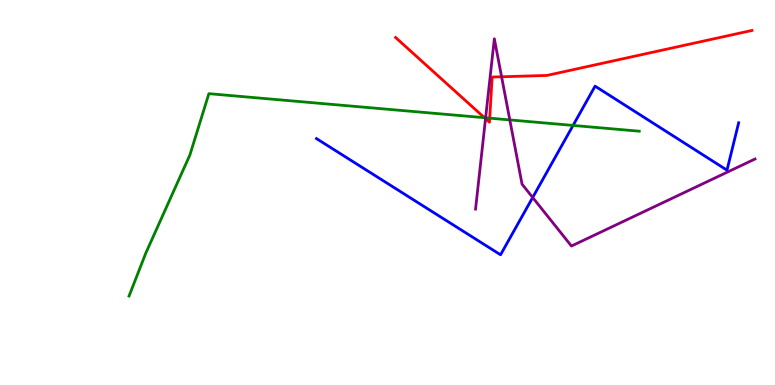[{'lines': ['blue', 'red'], 'intersections': []}, {'lines': ['green', 'red'], 'intersections': [{'x': 6.25, 'y': 6.94}, {'x': 6.32, 'y': 6.93}]}, {'lines': ['purple', 'red'], 'intersections': [{'x': 6.26, 'y': 6.92}, {'x': 6.47, 'y': 8.01}]}, {'lines': ['blue', 'green'], 'intersections': [{'x': 7.39, 'y': 6.74}]}, {'lines': ['blue', 'purple'], 'intersections': [{'x': 6.87, 'y': 4.87}]}, {'lines': ['green', 'purple'], 'intersections': [{'x': 6.27, 'y': 6.94}, {'x': 6.58, 'y': 6.89}]}]